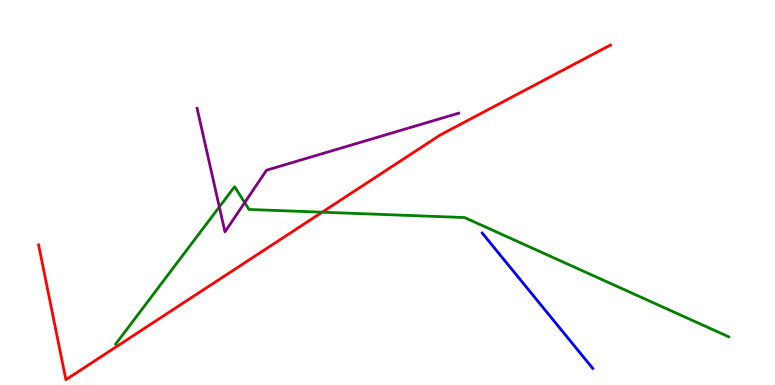[{'lines': ['blue', 'red'], 'intersections': []}, {'lines': ['green', 'red'], 'intersections': [{'x': 4.16, 'y': 4.49}]}, {'lines': ['purple', 'red'], 'intersections': []}, {'lines': ['blue', 'green'], 'intersections': []}, {'lines': ['blue', 'purple'], 'intersections': []}, {'lines': ['green', 'purple'], 'intersections': [{'x': 2.83, 'y': 4.63}, {'x': 3.16, 'y': 4.74}]}]